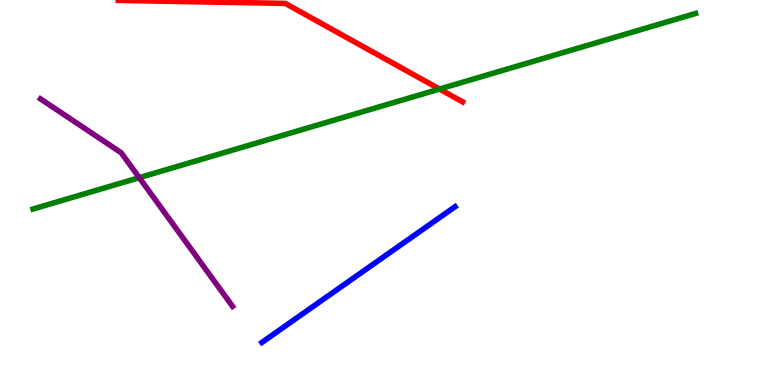[{'lines': ['blue', 'red'], 'intersections': []}, {'lines': ['green', 'red'], 'intersections': [{'x': 5.67, 'y': 7.69}]}, {'lines': ['purple', 'red'], 'intersections': []}, {'lines': ['blue', 'green'], 'intersections': []}, {'lines': ['blue', 'purple'], 'intersections': []}, {'lines': ['green', 'purple'], 'intersections': [{'x': 1.8, 'y': 5.39}]}]